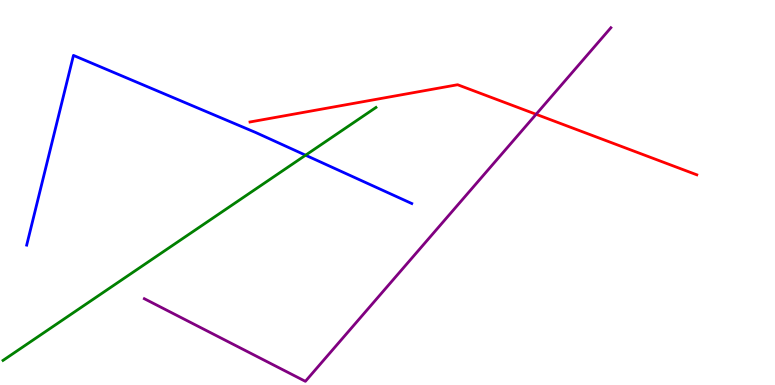[{'lines': ['blue', 'red'], 'intersections': []}, {'lines': ['green', 'red'], 'intersections': []}, {'lines': ['purple', 'red'], 'intersections': [{'x': 6.92, 'y': 7.03}]}, {'lines': ['blue', 'green'], 'intersections': [{'x': 3.94, 'y': 5.97}]}, {'lines': ['blue', 'purple'], 'intersections': []}, {'lines': ['green', 'purple'], 'intersections': []}]